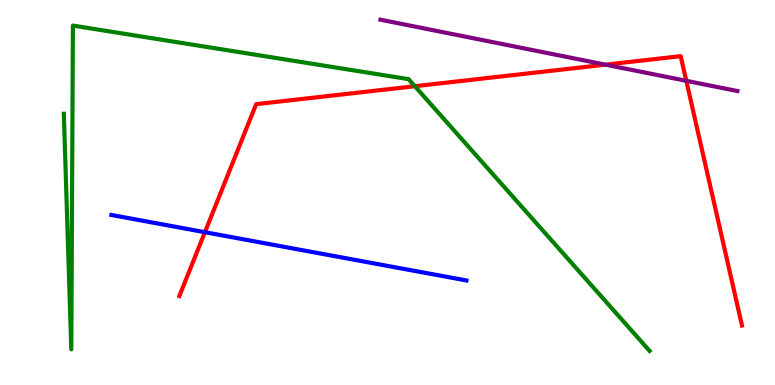[{'lines': ['blue', 'red'], 'intersections': [{'x': 2.64, 'y': 3.97}]}, {'lines': ['green', 'red'], 'intersections': [{'x': 5.35, 'y': 7.76}]}, {'lines': ['purple', 'red'], 'intersections': [{'x': 7.81, 'y': 8.32}, {'x': 8.86, 'y': 7.9}]}, {'lines': ['blue', 'green'], 'intersections': []}, {'lines': ['blue', 'purple'], 'intersections': []}, {'lines': ['green', 'purple'], 'intersections': []}]